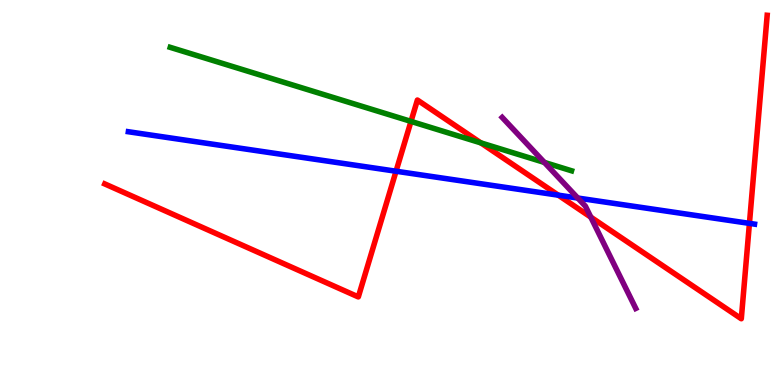[{'lines': ['blue', 'red'], 'intersections': [{'x': 5.11, 'y': 5.55}, {'x': 7.2, 'y': 4.93}, {'x': 9.67, 'y': 4.2}]}, {'lines': ['green', 'red'], 'intersections': [{'x': 5.3, 'y': 6.85}, {'x': 6.2, 'y': 6.29}]}, {'lines': ['purple', 'red'], 'intersections': [{'x': 7.62, 'y': 4.36}]}, {'lines': ['blue', 'green'], 'intersections': []}, {'lines': ['blue', 'purple'], 'intersections': [{'x': 7.46, 'y': 4.86}]}, {'lines': ['green', 'purple'], 'intersections': [{'x': 7.02, 'y': 5.78}]}]